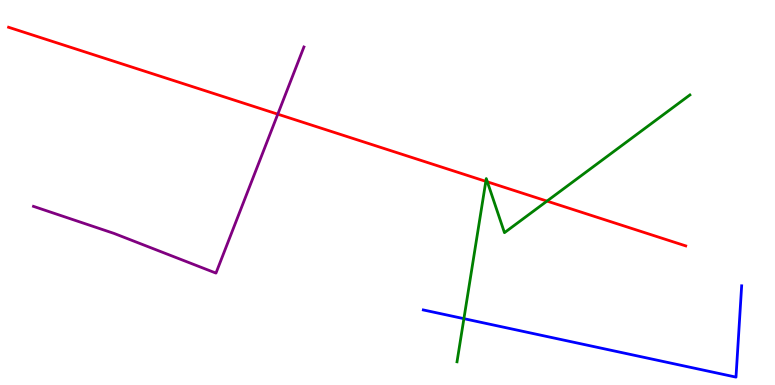[{'lines': ['blue', 'red'], 'intersections': []}, {'lines': ['green', 'red'], 'intersections': [{'x': 6.27, 'y': 5.29}, {'x': 6.29, 'y': 5.28}, {'x': 7.06, 'y': 4.78}]}, {'lines': ['purple', 'red'], 'intersections': [{'x': 3.58, 'y': 7.03}]}, {'lines': ['blue', 'green'], 'intersections': [{'x': 5.99, 'y': 1.72}]}, {'lines': ['blue', 'purple'], 'intersections': []}, {'lines': ['green', 'purple'], 'intersections': []}]